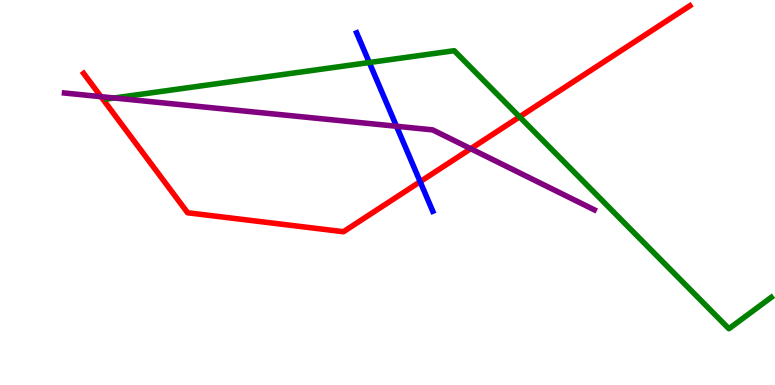[{'lines': ['blue', 'red'], 'intersections': [{'x': 5.42, 'y': 5.28}]}, {'lines': ['green', 'red'], 'intersections': [{'x': 6.7, 'y': 6.97}]}, {'lines': ['purple', 'red'], 'intersections': [{'x': 1.3, 'y': 7.49}, {'x': 6.07, 'y': 6.14}]}, {'lines': ['blue', 'green'], 'intersections': [{'x': 4.77, 'y': 8.38}]}, {'lines': ['blue', 'purple'], 'intersections': [{'x': 5.12, 'y': 6.72}]}, {'lines': ['green', 'purple'], 'intersections': [{'x': 1.47, 'y': 7.45}]}]